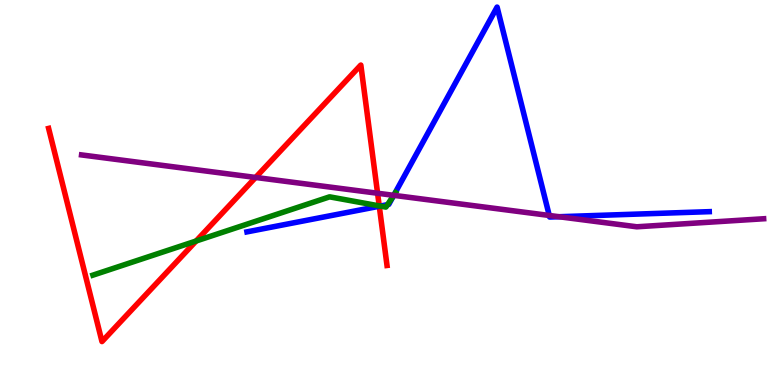[{'lines': ['blue', 'red'], 'intersections': [{'x': 4.89, 'y': 4.64}]}, {'lines': ['green', 'red'], 'intersections': [{'x': 2.53, 'y': 3.74}, {'x': 4.89, 'y': 4.65}]}, {'lines': ['purple', 'red'], 'intersections': [{'x': 3.3, 'y': 5.39}, {'x': 4.87, 'y': 4.98}]}, {'lines': ['blue', 'green'], 'intersections': [{'x': 4.91, 'y': 4.65}, {'x': 5.0, 'y': 4.68}, {'x': 5.08, 'y': 4.93}]}, {'lines': ['blue', 'purple'], 'intersections': [{'x': 5.08, 'y': 4.93}, {'x': 7.09, 'y': 4.4}, {'x': 7.21, 'y': 4.37}]}, {'lines': ['green', 'purple'], 'intersections': [{'x': 5.08, 'y': 4.93}]}]